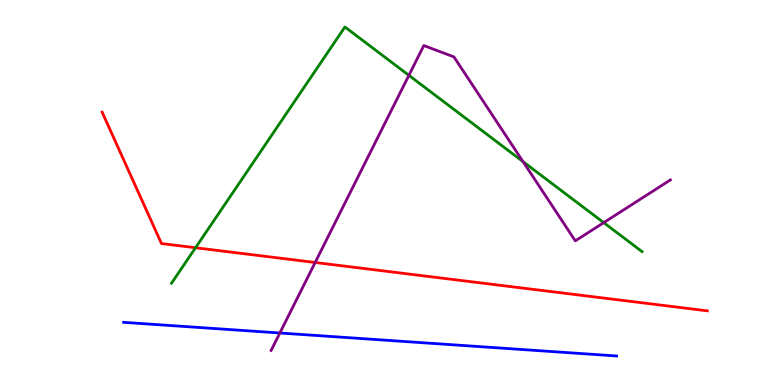[{'lines': ['blue', 'red'], 'intersections': []}, {'lines': ['green', 'red'], 'intersections': [{'x': 2.52, 'y': 3.57}]}, {'lines': ['purple', 'red'], 'intersections': [{'x': 4.07, 'y': 3.18}]}, {'lines': ['blue', 'green'], 'intersections': []}, {'lines': ['blue', 'purple'], 'intersections': [{'x': 3.61, 'y': 1.35}]}, {'lines': ['green', 'purple'], 'intersections': [{'x': 5.28, 'y': 8.04}, {'x': 6.75, 'y': 5.8}, {'x': 7.79, 'y': 4.22}]}]